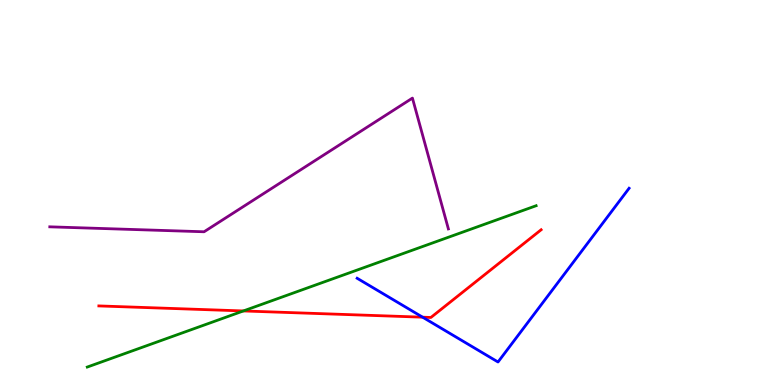[{'lines': ['blue', 'red'], 'intersections': [{'x': 5.45, 'y': 1.76}]}, {'lines': ['green', 'red'], 'intersections': [{'x': 3.14, 'y': 1.92}]}, {'lines': ['purple', 'red'], 'intersections': []}, {'lines': ['blue', 'green'], 'intersections': []}, {'lines': ['blue', 'purple'], 'intersections': []}, {'lines': ['green', 'purple'], 'intersections': []}]